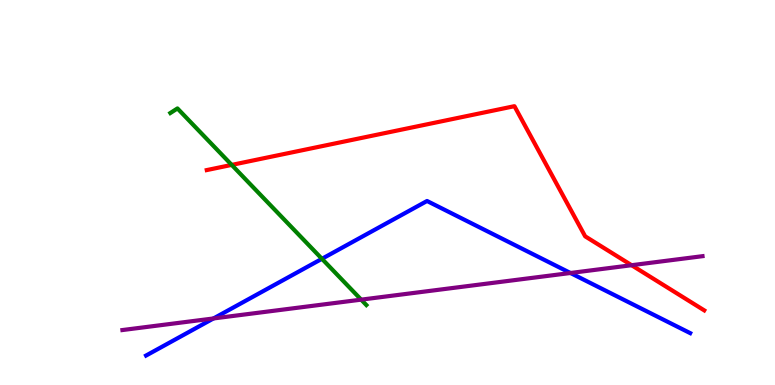[{'lines': ['blue', 'red'], 'intersections': []}, {'lines': ['green', 'red'], 'intersections': [{'x': 2.99, 'y': 5.72}]}, {'lines': ['purple', 'red'], 'intersections': [{'x': 8.15, 'y': 3.11}]}, {'lines': ['blue', 'green'], 'intersections': [{'x': 4.15, 'y': 3.28}]}, {'lines': ['blue', 'purple'], 'intersections': [{'x': 2.75, 'y': 1.73}, {'x': 7.36, 'y': 2.91}]}, {'lines': ['green', 'purple'], 'intersections': [{'x': 4.66, 'y': 2.22}]}]